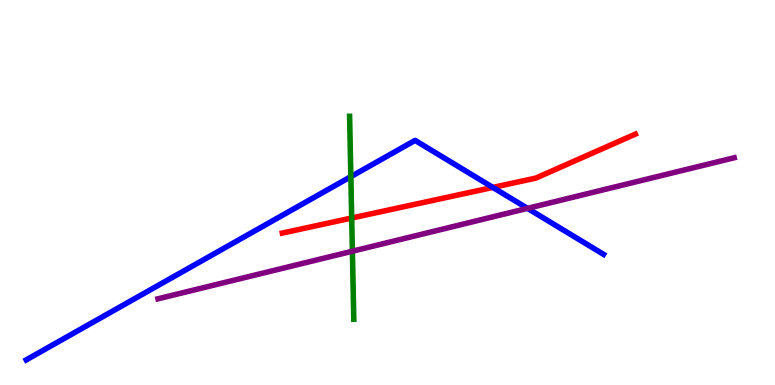[{'lines': ['blue', 'red'], 'intersections': [{'x': 6.36, 'y': 5.13}]}, {'lines': ['green', 'red'], 'intersections': [{'x': 4.54, 'y': 4.34}]}, {'lines': ['purple', 'red'], 'intersections': []}, {'lines': ['blue', 'green'], 'intersections': [{'x': 4.53, 'y': 5.41}]}, {'lines': ['blue', 'purple'], 'intersections': [{'x': 6.81, 'y': 4.59}]}, {'lines': ['green', 'purple'], 'intersections': [{'x': 4.55, 'y': 3.47}]}]